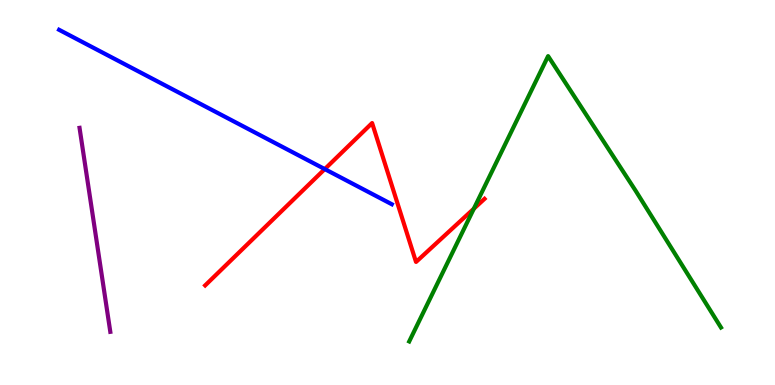[{'lines': ['blue', 'red'], 'intersections': [{'x': 4.19, 'y': 5.61}]}, {'lines': ['green', 'red'], 'intersections': [{'x': 6.11, 'y': 4.58}]}, {'lines': ['purple', 'red'], 'intersections': []}, {'lines': ['blue', 'green'], 'intersections': []}, {'lines': ['blue', 'purple'], 'intersections': []}, {'lines': ['green', 'purple'], 'intersections': []}]